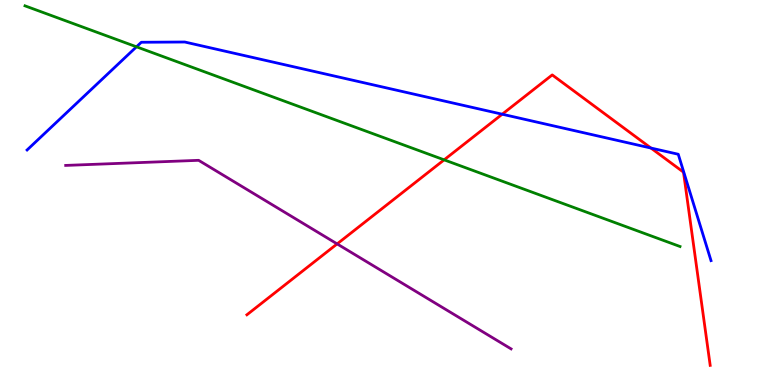[{'lines': ['blue', 'red'], 'intersections': [{'x': 6.48, 'y': 7.03}, {'x': 8.4, 'y': 6.15}]}, {'lines': ['green', 'red'], 'intersections': [{'x': 5.73, 'y': 5.85}]}, {'lines': ['purple', 'red'], 'intersections': [{'x': 4.35, 'y': 3.66}]}, {'lines': ['blue', 'green'], 'intersections': [{'x': 1.76, 'y': 8.78}]}, {'lines': ['blue', 'purple'], 'intersections': []}, {'lines': ['green', 'purple'], 'intersections': []}]